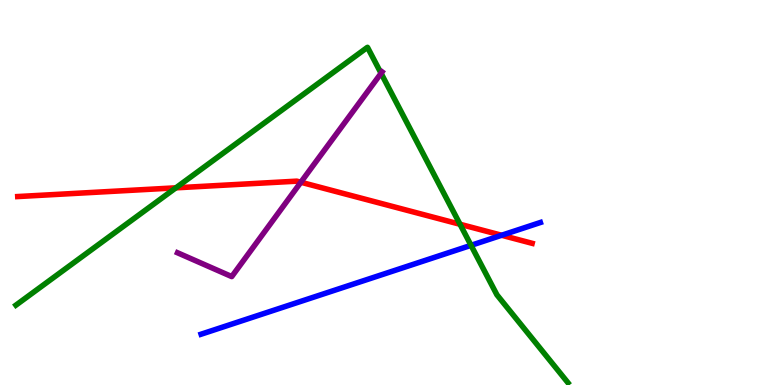[{'lines': ['blue', 'red'], 'intersections': [{'x': 6.47, 'y': 3.89}]}, {'lines': ['green', 'red'], 'intersections': [{'x': 2.27, 'y': 5.12}, {'x': 5.94, 'y': 4.17}]}, {'lines': ['purple', 'red'], 'intersections': [{'x': 3.88, 'y': 5.27}]}, {'lines': ['blue', 'green'], 'intersections': [{'x': 6.08, 'y': 3.63}]}, {'lines': ['blue', 'purple'], 'intersections': []}, {'lines': ['green', 'purple'], 'intersections': [{'x': 4.92, 'y': 8.1}]}]